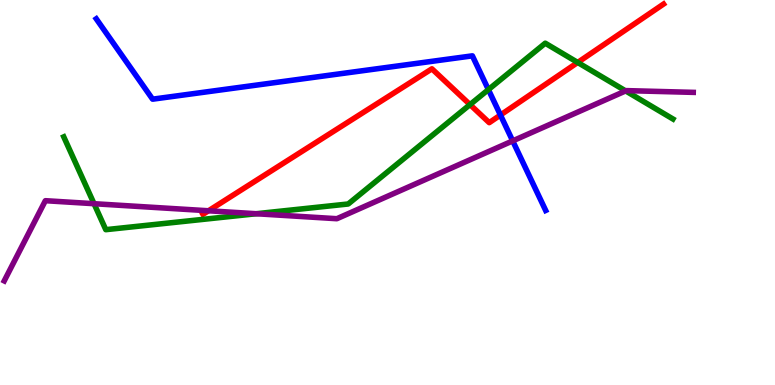[{'lines': ['blue', 'red'], 'intersections': [{'x': 6.46, 'y': 7.01}]}, {'lines': ['green', 'red'], 'intersections': [{'x': 6.06, 'y': 7.28}, {'x': 7.45, 'y': 8.38}]}, {'lines': ['purple', 'red'], 'intersections': [{'x': 2.69, 'y': 4.53}]}, {'lines': ['blue', 'green'], 'intersections': [{'x': 6.3, 'y': 7.67}]}, {'lines': ['blue', 'purple'], 'intersections': [{'x': 6.62, 'y': 6.34}]}, {'lines': ['green', 'purple'], 'intersections': [{'x': 1.21, 'y': 4.71}, {'x': 3.31, 'y': 4.45}, {'x': 8.07, 'y': 7.64}]}]